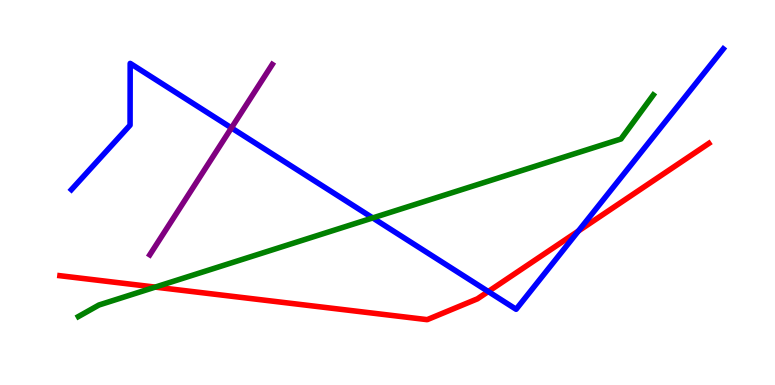[{'lines': ['blue', 'red'], 'intersections': [{'x': 6.3, 'y': 2.43}, {'x': 7.46, 'y': 4.0}]}, {'lines': ['green', 'red'], 'intersections': [{'x': 2.0, 'y': 2.54}]}, {'lines': ['purple', 'red'], 'intersections': []}, {'lines': ['blue', 'green'], 'intersections': [{'x': 4.81, 'y': 4.34}]}, {'lines': ['blue', 'purple'], 'intersections': [{'x': 2.99, 'y': 6.68}]}, {'lines': ['green', 'purple'], 'intersections': []}]